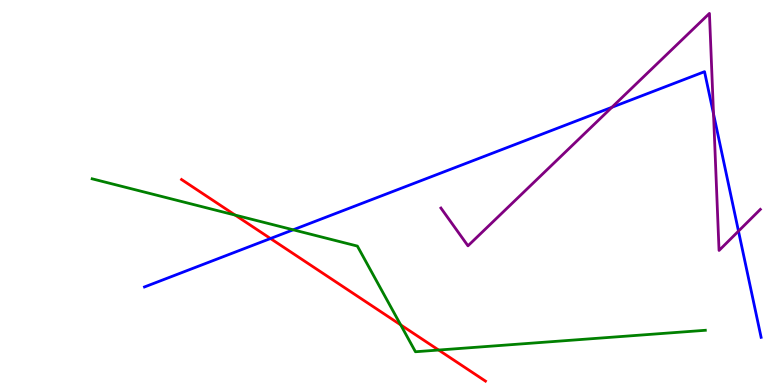[{'lines': ['blue', 'red'], 'intersections': [{'x': 3.49, 'y': 3.8}]}, {'lines': ['green', 'red'], 'intersections': [{'x': 3.03, 'y': 4.41}, {'x': 5.17, 'y': 1.56}, {'x': 5.66, 'y': 0.908}]}, {'lines': ['purple', 'red'], 'intersections': []}, {'lines': ['blue', 'green'], 'intersections': [{'x': 3.78, 'y': 4.03}]}, {'lines': ['blue', 'purple'], 'intersections': [{'x': 7.9, 'y': 7.21}, {'x': 9.21, 'y': 7.04}, {'x': 9.53, 'y': 4.0}]}, {'lines': ['green', 'purple'], 'intersections': []}]